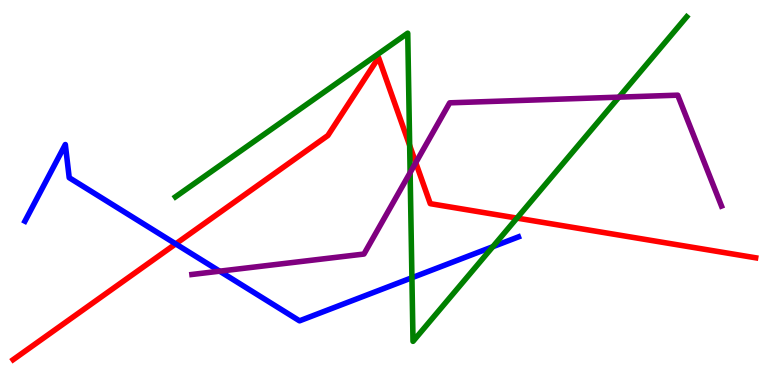[{'lines': ['blue', 'red'], 'intersections': [{'x': 2.27, 'y': 3.67}]}, {'lines': ['green', 'red'], 'intersections': [{'x': 5.29, 'y': 6.22}, {'x': 6.67, 'y': 4.34}]}, {'lines': ['purple', 'red'], 'intersections': [{'x': 5.36, 'y': 5.77}]}, {'lines': ['blue', 'green'], 'intersections': [{'x': 5.32, 'y': 2.79}, {'x': 6.36, 'y': 3.59}]}, {'lines': ['blue', 'purple'], 'intersections': [{'x': 2.83, 'y': 2.96}]}, {'lines': ['green', 'purple'], 'intersections': [{'x': 5.29, 'y': 5.52}, {'x': 7.99, 'y': 7.48}]}]